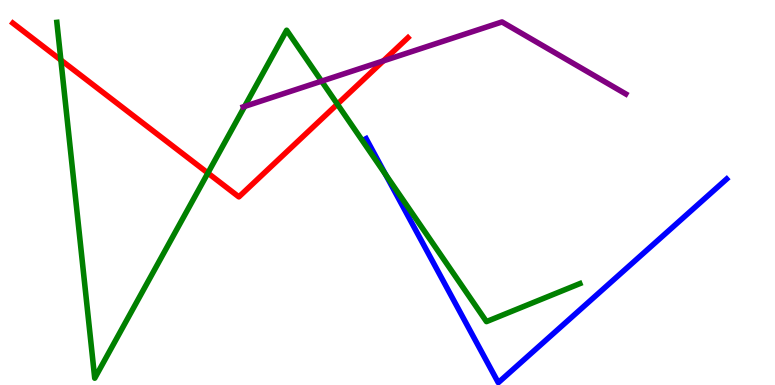[{'lines': ['blue', 'red'], 'intersections': []}, {'lines': ['green', 'red'], 'intersections': [{'x': 0.785, 'y': 8.44}, {'x': 2.68, 'y': 5.51}, {'x': 4.35, 'y': 7.29}]}, {'lines': ['purple', 'red'], 'intersections': [{'x': 4.95, 'y': 8.42}]}, {'lines': ['blue', 'green'], 'intersections': [{'x': 4.97, 'y': 5.47}]}, {'lines': ['blue', 'purple'], 'intersections': []}, {'lines': ['green', 'purple'], 'intersections': [{'x': 3.16, 'y': 7.24}, {'x': 4.15, 'y': 7.89}]}]